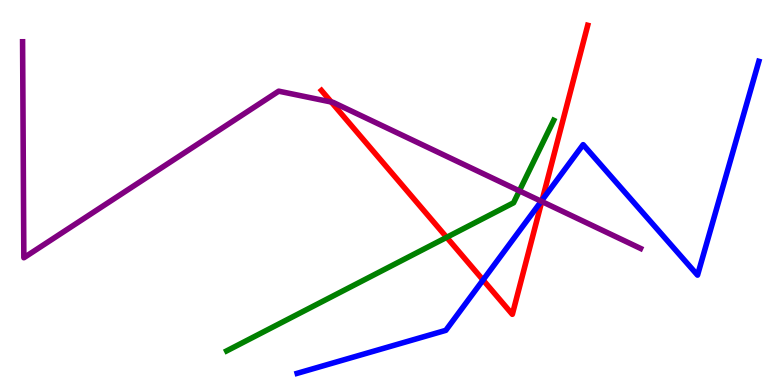[{'lines': ['blue', 'red'], 'intersections': [{'x': 6.23, 'y': 2.73}, {'x': 7.0, 'y': 4.8}]}, {'lines': ['green', 'red'], 'intersections': [{'x': 5.76, 'y': 3.84}]}, {'lines': ['purple', 'red'], 'intersections': [{'x': 4.27, 'y': 7.35}, {'x': 6.99, 'y': 4.77}]}, {'lines': ['blue', 'green'], 'intersections': []}, {'lines': ['blue', 'purple'], 'intersections': [{'x': 6.98, 'y': 4.77}]}, {'lines': ['green', 'purple'], 'intersections': [{'x': 6.7, 'y': 5.04}]}]